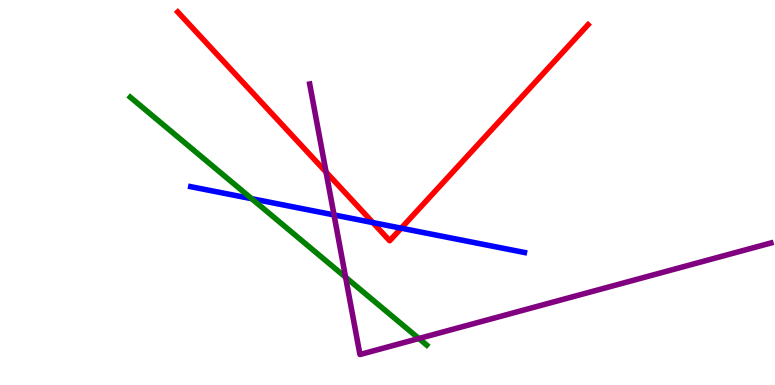[{'lines': ['blue', 'red'], 'intersections': [{'x': 4.81, 'y': 4.22}, {'x': 5.18, 'y': 4.07}]}, {'lines': ['green', 'red'], 'intersections': []}, {'lines': ['purple', 'red'], 'intersections': [{'x': 4.21, 'y': 5.53}]}, {'lines': ['blue', 'green'], 'intersections': [{'x': 3.25, 'y': 4.84}]}, {'lines': ['blue', 'purple'], 'intersections': [{'x': 4.31, 'y': 4.42}]}, {'lines': ['green', 'purple'], 'intersections': [{'x': 4.46, 'y': 2.8}, {'x': 5.4, 'y': 1.21}]}]